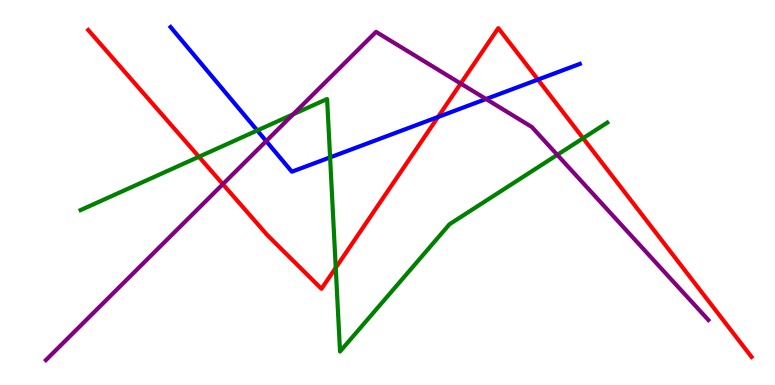[{'lines': ['blue', 'red'], 'intersections': [{'x': 5.65, 'y': 6.96}, {'x': 6.94, 'y': 7.93}]}, {'lines': ['green', 'red'], 'intersections': [{'x': 2.57, 'y': 5.93}, {'x': 4.33, 'y': 3.04}, {'x': 7.52, 'y': 6.41}]}, {'lines': ['purple', 'red'], 'intersections': [{'x': 2.88, 'y': 5.22}, {'x': 5.94, 'y': 7.83}]}, {'lines': ['blue', 'green'], 'intersections': [{'x': 3.32, 'y': 6.61}, {'x': 4.26, 'y': 5.91}]}, {'lines': ['blue', 'purple'], 'intersections': [{'x': 3.43, 'y': 6.34}, {'x': 6.27, 'y': 7.43}]}, {'lines': ['green', 'purple'], 'intersections': [{'x': 3.78, 'y': 7.03}, {'x': 7.19, 'y': 5.98}]}]